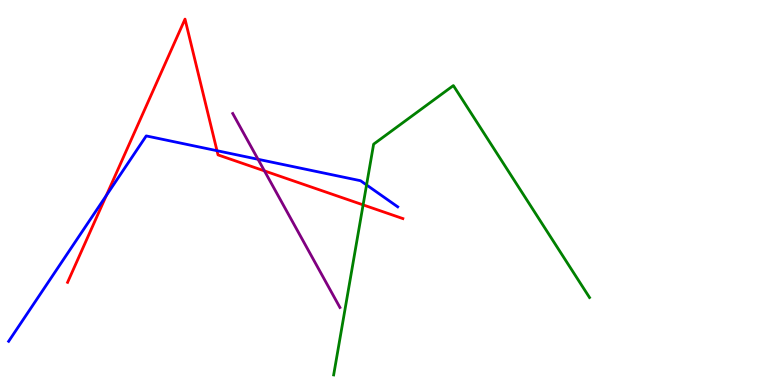[{'lines': ['blue', 'red'], 'intersections': [{'x': 1.37, 'y': 4.92}, {'x': 2.8, 'y': 6.09}]}, {'lines': ['green', 'red'], 'intersections': [{'x': 4.69, 'y': 4.68}]}, {'lines': ['purple', 'red'], 'intersections': [{'x': 3.41, 'y': 5.56}]}, {'lines': ['blue', 'green'], 'intersections': [{'x': 4.73, 'y': 5.2}]}, {'lines': ['blue', 'purple'], 'intersections': [{'x': 3.33, 'y': 5.86}]}, {'lines': ['green', 'purple'], 'intersections': []}]